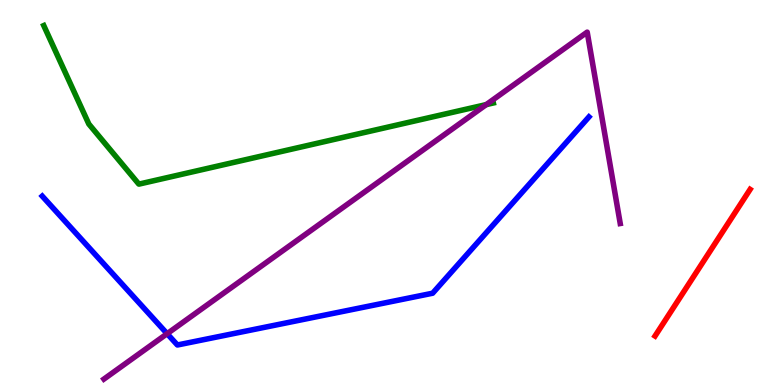[{'lines': ['blue', 'red'], 'intersections': []}, {'lines': ['green', 'red'], 'intersections': []}, {'lines': ['purple', 'red'], 'intersections': []}, {'lines': ['blue', 'green'], 'intersections': []}, {'lines': ['blue', 'purple'], 'intersections': [{'x': 2.16, 'y': 1.33}]}, {'lines': ['green', 'purple'], 'intersections': [{'x': 6.27, 'y': 7.28}]}]